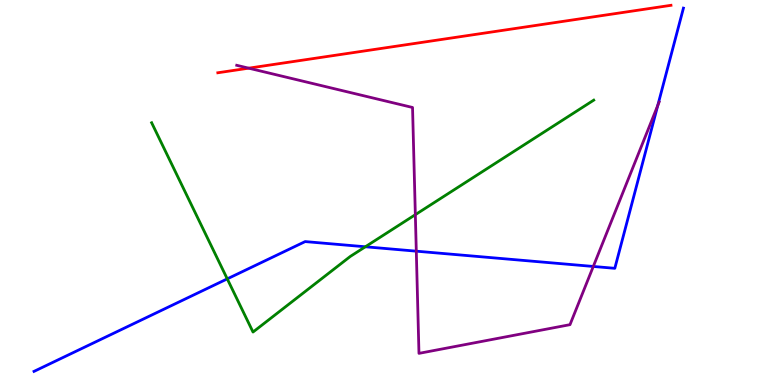[{'lines': ['blue', 'red'], 'intersections': []}, {'lines': ['green', 'red'], 'intersections': []}, {'lines': ['purple', 'red'], 'intersections': [{'x': 3.21, 'y': 8.23}]}, {'lines': ['blue', 'green'], 'intersections': [{'x': 2.93, 'y': 2.76}, {'x': 4.71, 'y': 3.59}]}, {'lines': ['blue', 'purple'], 'intersections': [{'x': 5.37, 'y': 3.48}, {'x': 7.66, 'y': 3.08}, {'x': 8.49, 'y': 7.26}]}, {'lines': ['green', 'purple'], 'intersections': [{'x': 5.36, 'y': 4.42}]}]